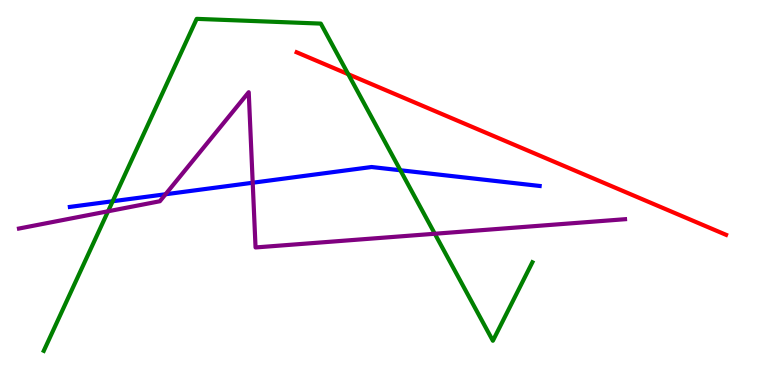[{'lines': ['blue', 'red'], 'intersections': []}, {'lines': ['green', 'red'], 'intersections': [{'x': 4.49, 'y': 8.07}]}, {'lines': ['purple', 'red'], 'intersections': []}, {'lines': ['blue', 'green'], 'intersections': [{'x': 1.45, 'y': 4.77}, {'x': 5.17, 'y': 5.58}]}, {'lines': ['blue', 'purple'], 'intersections': [{'x': 2.14, 'y': 4.95}, {'x': 3.26, 'y': 5.25}]}, {'lines': ['green', 'purple'], 'intersections': [{'x': 1.39, 'y': 4.51}, {'x': 5.61, 'y': 3.93}]}]